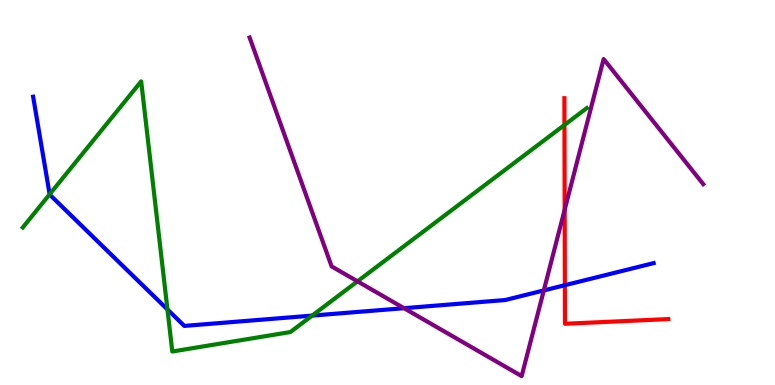[{'lines': ['blue', 'red'], 'intersections': [{'x': 7.29, 'y': 2.59}]}, {'lines': ['green', 'red'], 'intersections': [{'x': 7.28, 'y': 6.75}]}, {'lines': ['purple', 'red'], 'intersections': [{'x': 7.29, 'y': 4.55}]}, {'lines': ['blue', 'green'], 'intersections': [{'x': 0.641, 'y': 4.95}, {'x': 2.16, 'y': 1.96}, {'x': 4.03, 'y': 1.8}]}, {'lines': ['blue', 'purple'], 'intersections': [{'x': 5.21, 'y': 1.99}, {'x': 7.02, 'y': 2.46}]}, {'lines': ['green', 'purple'], 'intersections': [{'x': 4.61, 'y': 2.69}]}]